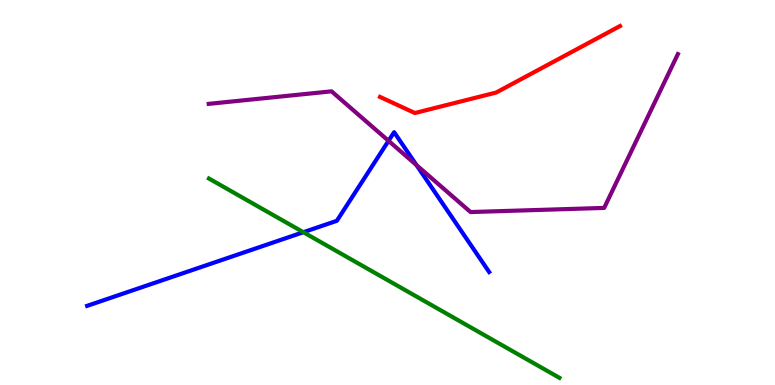[{'lines': ['blue', 'red'], 'intersections': []}, {'lines': ['green', 'red'], 'intersections': []}, {'lines': ['purple', 'red'], 'intersections': []}, {'lines': ['blue', 'green'], 'intersections': [{'x': 3.91, 'y': 3.97}]}, {'lines': ['blue', 'purple'], 'intersections': [{'x': 5.01, 'y': 6.34}, {'x': 5.37, 'y': 5.71}]}, {'lines': ['green', 'purple'], 'intersections': []}]